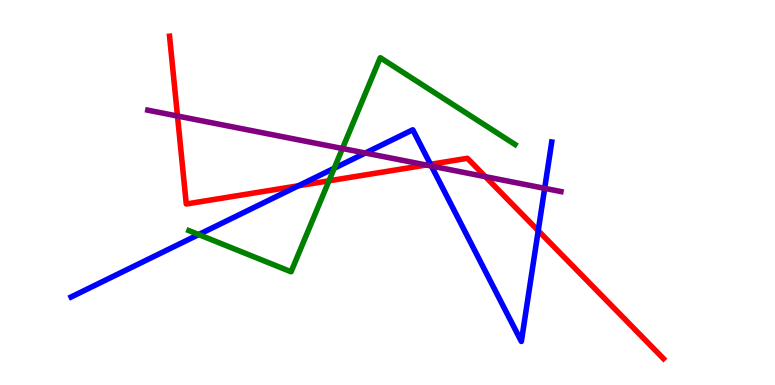[{'lines': ['blue', 'red'], 'intersections': [{'x': 3.85, 'y': 5.17}, {'x': 5.55, 'y': 5.73}, {'x': 6.94, 'y': 4.01}]}, {'lines': ['green', 'red'], 'intersections': [{'x': 4.24, 'y': 5.3}]}, {'lines': ['purple', 'red'], 'intersections': [{'x': 2.29, 'y': 6.99}, {'x': 5.5, 'y': 5.71}, {'x': 6.26, 'y': 5.41}]}, {'lines': ['blue', 'green'], 'intersections': [{'x': 2.56, 'y': 3.91}, {'x': 4.31, 'y': 5.63}]}, {'lines': ['blue', 'purple'], 'intersections': [{'x': 4.71, 'y': 6.03}, {'x': 5.57, 'y': 5.69}, {'x': 7.03, 'y': 5.11}]}, {'lines': ['green', 'purple'], 'intersections': [{'x': 4.42, 'y': 6.14}]}]